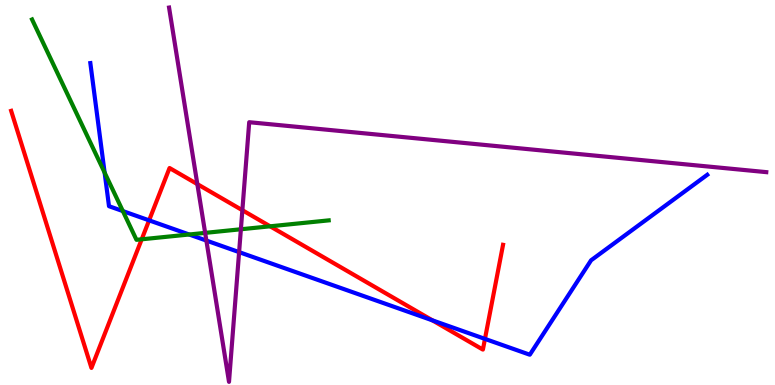[{'lines': ['blue', 'red'], 'intersections': [{'x': 1.92, 'y': 4.28}, {'x': 5.58, 'y': 1.68}, {'x': 6.26, 'y': 1.2}]}, {'lines': ['green', 'red'], 'intersections': [{'x': 1.83, 'y': 3.78}, {'x': 3.49, 'y': 4.12}]}, {'lines': ['purple', 'red'], 'intersections': [{'x': 2.55, 'y': 5.22}, {'x': 3.13, 'y': 4.54}]}, {'lines': ['blue', 'green'], 'intersections': [{'x': 1.35, 'y': 5.52}, {'x': 1.59, 'y': 4.52}, {'x': 2.44, 'y': 3.91}]}, {'lines': ['blue', 'purple'], 'intersections': [{'x': 2.66, 'y': 3.75}, {'x': 3.09, 'y': 3.45}]}, {'lines': ['green', 'purple'], 'intersections': [{'x': 2.65, 'y': 3.95}, {'x': 3.11, 'y': 4.05}]}]